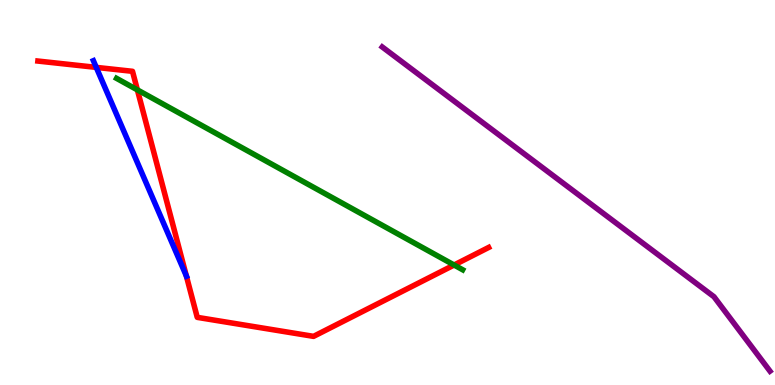[{'lines': ['blue', 'red'], 'intersections': [{'x': 1.24, 'y': 8.25}, {'x': 2.4, 'y': 2.83}]}, {'lines': ['green', 'red'], 'intersections': [{'x': 1.77, 'y': 7.67}, {'x': 5.86, 'y': 3.12}]}, {'lines': ['purple', 'red'], 'intersections': []}, {'lines': ['blue', 'green'], 'intersections': []}, {'lines': ['blue', 'purple'], 'intersections': []}, {'lines': ['green', 'purple'], 'intersections': []}]